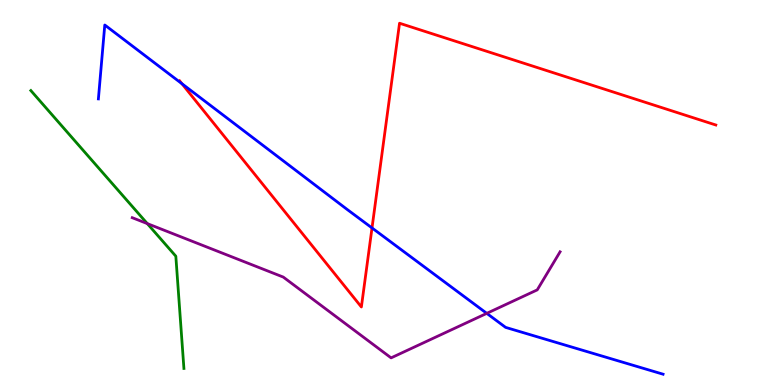[{'lines': ['blue', 'red'], 'intersections': [{'x': 2.35, 'y': 7.83}, {'x': 4.8, 'y': 4.08}]}, {'lines': ['green', 'red'], 'intersections': []}, {'lines': ['purple', 'red'], 'intersections': []}, {'lines': ['blue', 'green'], 'intersections': []}, {'lines': ['blue', 'purple'], 'intersections': [{'x': 6.28, 'y': 1.86}]}, {'lines': ['green', 'purple'], 'intersections': [{'x': 1.9, 'y': 4.19}]}]